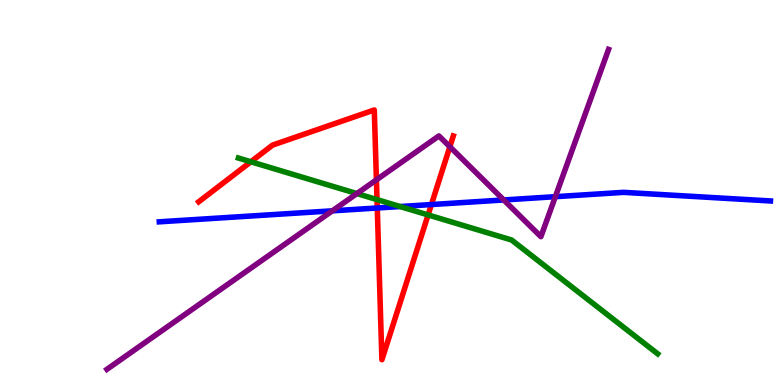[{'lines': ['blue', 'red'], 'intersections': [{'x': 4.87, 'y': 4.6}, {'x': 5.57, 'y': 4.69}]}, {'lines': ['green', 'red'], 'intersections': [{'x': 3.24, 'y': 5.8}, {'x': 4.86, 'y': 4.82}, {'x': 5.52, 'y': 4.42}]}, {'lines': ['purple', 'red'], 'intersections': [{'x': 4.86, 'y': 5.33}, {'x': 5.8, 'y': 6.19}]}, {'lines': ['blue', 'green'], 'intersections': [{'x': 5.16, 'y': 4.64}]}, {'lines': ['blue', 'purple'], 'intersections': [{'x': 4.29, 'y': 4.52}, {'x': 6.5, 'y': 4.81}, {'x': 7.17, 'y': 4.89}]}, {'lines': ['green', 'purple'], 'intersections': [{'x': 4.61, 'y': 4.97}]}]